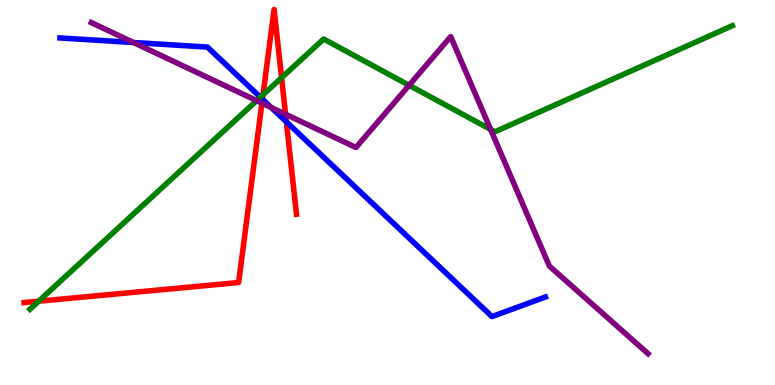[{'lines': ['blue', 'red'], 'intersections': [{'x': 3.39, 'y': 7.42}, {'x': 3.7, 'y': 6.84}]}, {'lines': ['green', 'red'], 'intersections': [{'x': 0.499, 'y': 2.18}, {'x': 3.39, 'y': 7.54}, {'x': 3.63, 'y': 7.98}]}, {'lines': ['purple', 'red'], 'intersections': [{'x': 3.38, 'y': 7.32}, {'x': 3.68, 'y': 7.03}]}, {'lines': ['blue', 'green'], 'intersections': [{'x': 3.36, 'y': 7.47}]}, {'lines': ['blue', 'purple'], 'intersections': [{'x': 1.72, 'y': 8.9}, {'x': 3.5, 'y': 7.21}]}, {'lines': ['green', 'purple'], 'intersections': [{'x': 3.31, 'y': 7.39}, {'x': 5.28, 'y': 7.78}, {'x': 6.33, 'y': 6.64}]}]